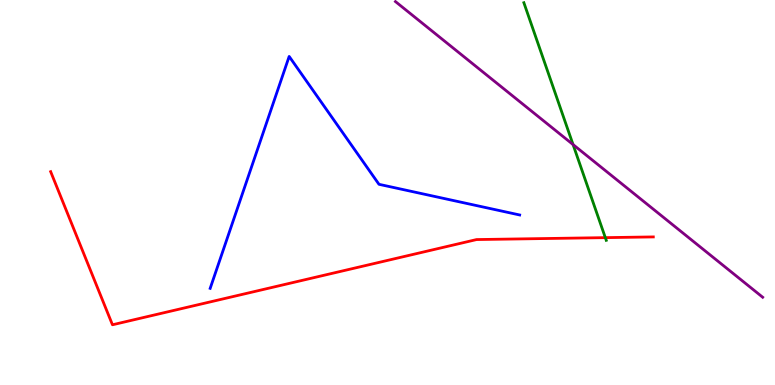[{'lines': ['blue', 'red'], 'intersections': []}, {'lines': ['green', 'red'], 'intersections': [{'x': 7.81, 'y': 3.83}]}, {'lines': ['purple', 'red'], 'intersections': []}, {'lines': ['blue', 'green'], 'intersections': []}, {'lines': ['blue', 'purple'], 'intersections': []}, {'lines': ['green', 'purple'], 'intersections': [{'x': 7.39, 'y': 6.25}]}]